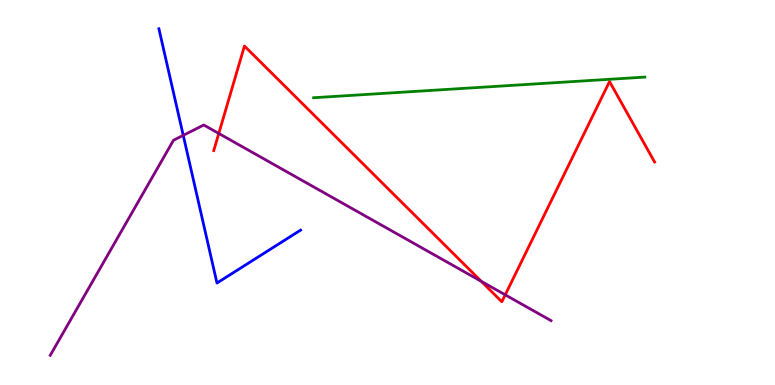[{'lines': ['blue', 'red'], 'intersections': []}, {'lines': ['green', 'red'], 'intersections': []}, {'lines': ['purple', 'red'], 'intersections': [{'x': 2.82, 'y': 6.53}, {'x': 6.21, 'y': 2.69}, {'x': 6.52, 'y': 2.34}]}, {'lines': ['blue', 'green'], 'intersections': []}, {'lines': ['blue', 'purple'], 'intersections': [{'x': 2.36, 'y': 6.48}]}, {'lines': ['green', 'purple'], 'intersections': []}]